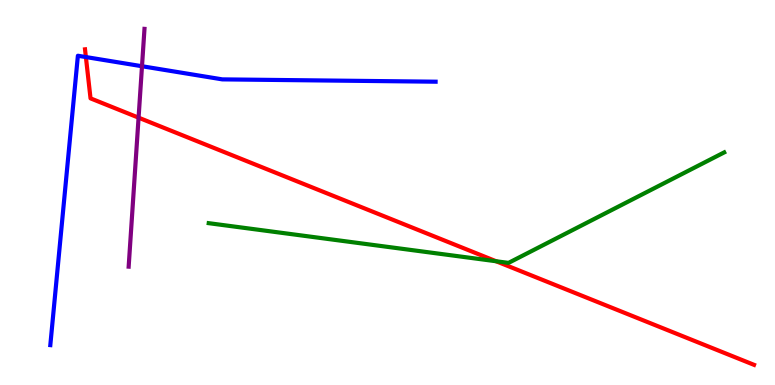[{'lines': ['blue', 'red'], 'intersections': [{'x': 1.11, 'y': 8.52}]}, {'lines': ['green', 'red'], 'intersections': [{'x': 6.4, 'y': 3.21}]}, {'lines': ['purple', 'red'], 'intersections': [{'x': 1.79, 'y': 6.94}]}, {'lines': ['blue', 'green'], 'intersections': []}, {'lines': ['blue', 'purple'], 'intersections': [{'x': 1.83, 'y': 8.28}]}, {'lines': ['green', 'purple'], 'intersections': []}]